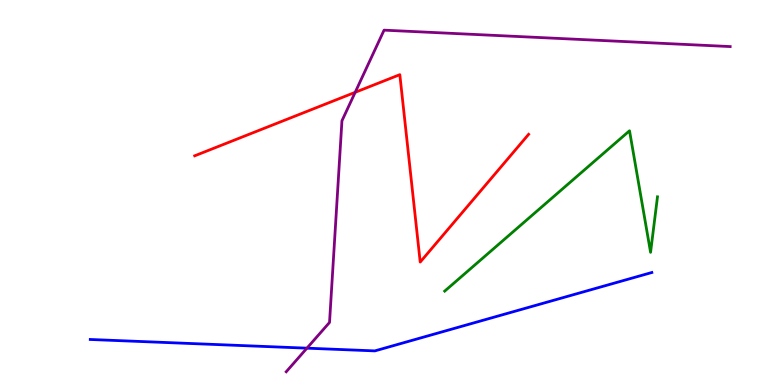[{'lines': ['blue', 'red'], 'intersections': []}, {'lines': ['green', 'red'], 'intersections': []}, {'lines': ['purple', 'red'], 'intersections': [{'x': 4.58, 'y': 7.6}]}, {'lines': ['blue', 'green'], 'intersections': []}, {'lines': ['blue', 'purple'], 'intersections': [{'x': 3.96, 'y': 0.957}]}, {'lines': ['green', 'purple'], 'intersections': []}]